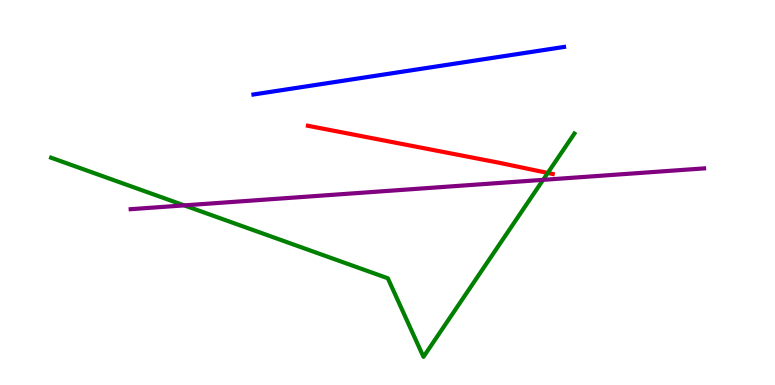[{'lines': ['blue', 'red'], 'intersections': []}, {'lines': ['green', 'red'], 'intersections': [{'x': 7.07, 'y': 5.51}]}, {'lines': ['purple', 'red'], 'intersections': []}, {'lines': ['blue', 'green'], 'intersections': []}, {'lines': ['blue', 'purple'], 'intersections': []}, {'lines': ['green', 'purple'], 'intersections': [{'x': 2.38, 'y': 4.67}, {'x': 7.01, 'y': 5.33}]}]